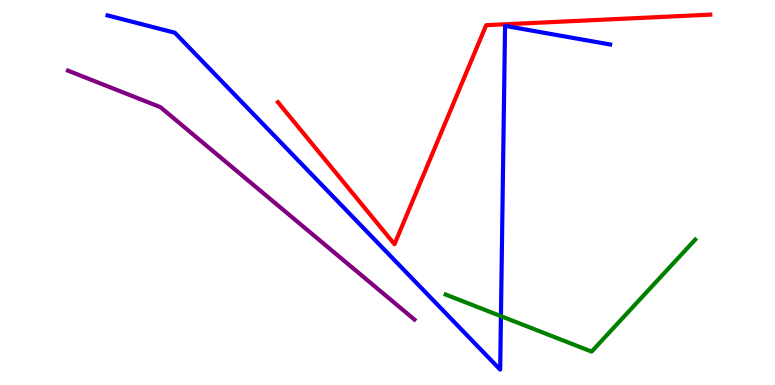[{'lines': ['blue', 'red'], 'intersections': []}, {'lines': ['green', 'red'], 'intersections': []}, {'lines': ['purple', 'red'], 'intersections': []}, {'lines': ['blue', 'green'], 'intersections': [{'x': 6.46, 'y': 1.79}]}, {'lines': ['blue', 'purple'], 'intersections': []}, {'lines': ['green', 'purple'], 'intersections': []}]